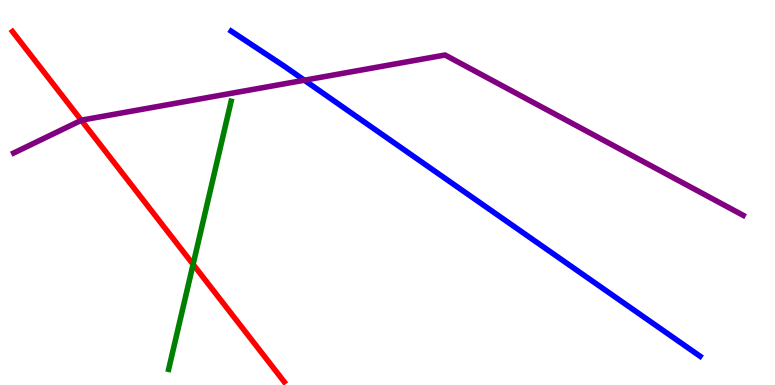[{'lines': ['blue', 'red'], 'intersections': []}, {'lines': ['green', 'red'], 'intersections': [{'x': 2.49, 'y': 3.13}]}, {'lines': ['purple', 'red'], 'intersections': [{'x': 1.05, 'y': 6.88}]}, {'lines': ['blue', 'green'], 'intersections': []}, {'lines': ['blue', 'purple'], 'intersections': [{'x': 3.93, 'y': 7.92}]}, {'lines': ['green', 'purple'], 'intersections': []}]